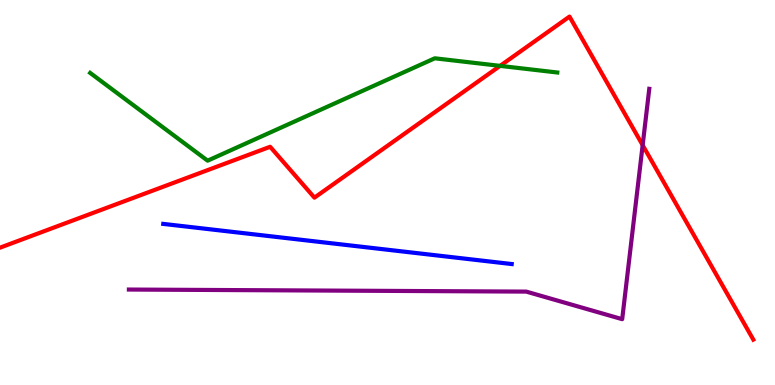[{'lines': ['blue', 'red'], 'intersections': []}, {'lines': ['green', 'red'], 'intersections': [{'x': 6.45, 'y': 8.29}]}, {'lines': ['purple', 'red'], 'intersections': [{'x': 8.29, 'y': 6.23}]}, {'lines': ['blue', 'green'], 'intersections': []}, {'lines': ['blue', 'purple'], 'intersections': []}, {'lines': ['green', 'purple'], 'intersections': []}]